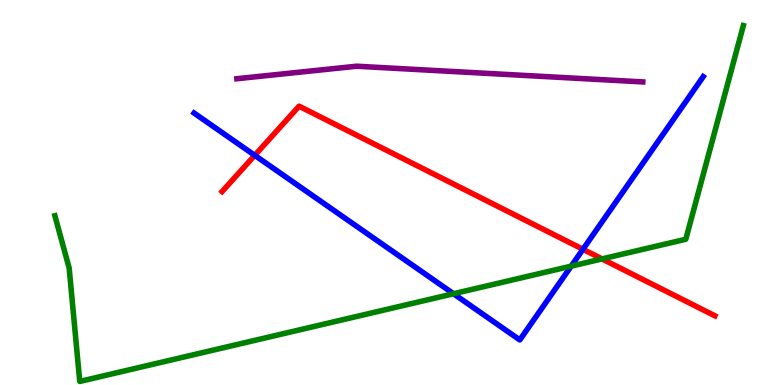[{'lines': ['blue', 'red'], 'intersections': [{'x': 3.29, 'y': 5.97}, {'x': 7.52, 'y': 3.53}]}, {'lines': ['green', 'red'], 'intersections': [{'x': 7.77, 'y': 3.28}]}, {'lines': ['purple', 'red'], 'intersections': []}, {'lines': ['blue', 'green'], 'intersections': [{'x': 5.85, 'y': 2.37}, {'x': 7.37, 'y': 3.09}]}, {'lines': ['blue', 'purple'], 'intersections': []}, {'lines': ['green', 'purple'], 'intersections': []}]